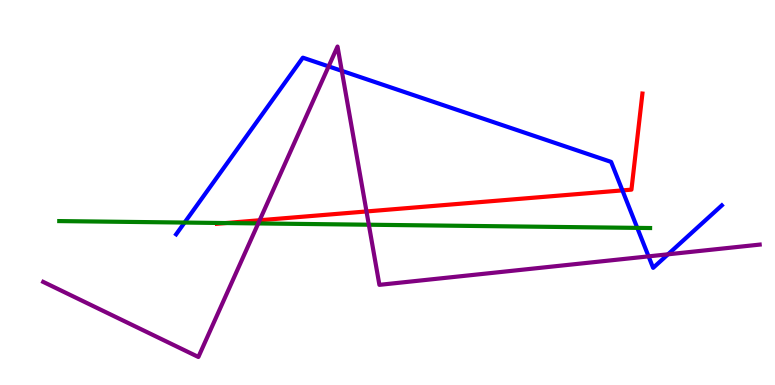[{'lines': ['blue', 'red'], 'intersections': [{'x': 8.03, 'y': 5.05}]}, {'lines': ['green', 'red'], 'intersections': [{'x': 2.91, 'y': 4.21}]}, {'lines': ['purple', 'red'], 'intersections': [{'x': 3.35, 'y': 4.28}, {'x': 4.73, 'y': 4.51}]}, {'lines': ['blue', 'green'], 'intersections': [{'x': 2.38, 'y': 4.22}, {'x': 8.22, 'y': 4.08}]}, {'lines': ['blue', 'purple'], 'intersections': [{'x': 4.24, 'y': 8.28}, {'x': 4.41, 'y': 8.16}, {'x': 8.37, 'y': 3.34}, {'x': 8.62, 'y': 3.39}]}, {'lines': ['green', 'purple'], 'intersections': [{'x': 3.33, 'y': 4.2}, {'x': 4.76, 'y': 4.16}]}]